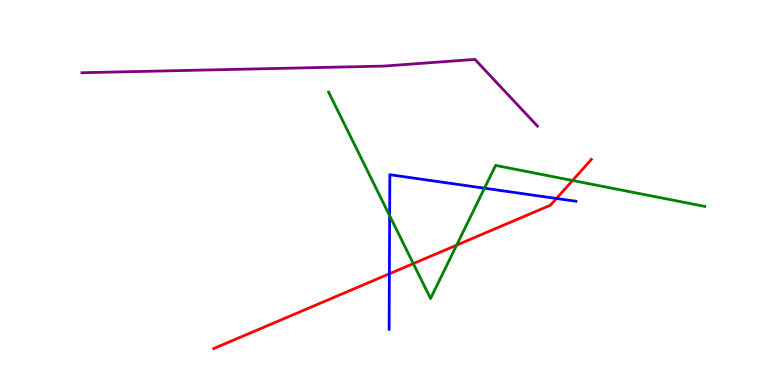[{'lines': ['blue', 'red'], 'intersections': [{'x': 5.02, 'y': 2.89}, {'x': 7.18, 'y': 4.84}]}, {'lines': ['green', 'red'], 'intersections': [{'x': 5.33, 'y': 3.15}, {'x': 5.89, 'y': 3.63}, {'x': 7.39, 'y': 5.31}]}, {'lines': ['purple', 'red'], 'intersections': []}, {'lines': ['blue', 'green'], 'intersections': [{'x': 5.03, 'y': 4.4}, {'x': 6.25, 'y': 5.11}]}, {'lines': ['blue', 'purple'], 'intersections': []}, {'lines': ['green', 'purple'], 'intersections': []}]